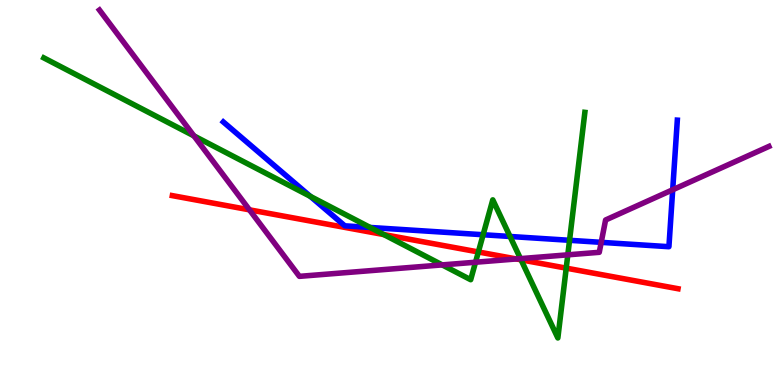[{'lines': ['blue', 'red'], 'intersections': []}, {'lines': ['green', 'red'], 'intersections': [{'x': 4.95, 'y': 3.91}, {'x': 6.17, 'y': 3.46}, {'x': 6.72, 'y': 3.25}, {'x': 7.31, 'y': 3.04}]}, {'lines': ['purple', 'red'], 'intersections': [{'x': 3.22, 'y': 4.55}, {'x': 6.66, 'y': 3.27}]}, {'lines': ['blue', 'green'], 'intersections': [{'x': 4.0, 'y': 4.9}, {'x': 4.78, 'y': 4.09}, {'x': 6.23, 'y': 3.9}, {'x': 6.58, 'y': 3.86}, {'x': 7.35, 'y': 3.76}]}, {'lines': ['blue', 'purple'], 'intersections': [{'x': 7.76, 'y': 3.71}, {'x': 8.68, 'y': 5.07}]}, {'lines': ['green', 'purple'], 'intersections': [{'x': 2.5, 'y': 6.47}, {'x': 5.71, 'y': 3.12}, {'x': 6.14, 'y': 3.19}, {'x': 6.72, 'y': 3.28}, {'x': 7.33, 'y': 3.38}]}]